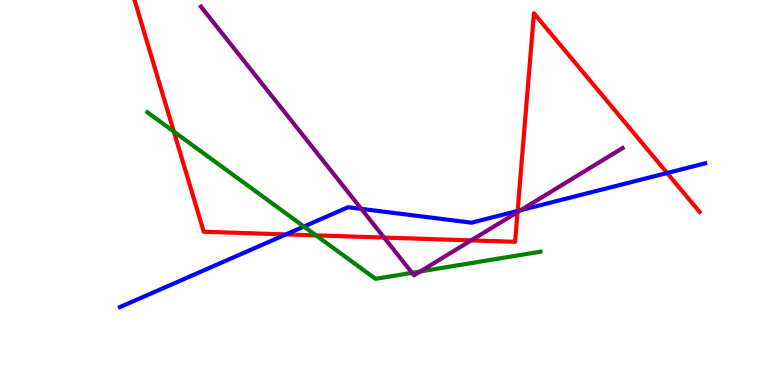[{'lines': ['blue', 'red'], 'intersections': [{'x': 3.69, 'y': 3.91}, {'x': 6.68, 'y': 4.52}, {'x': 8.61, 'y': 5.51}]}, {'lines': ['green', 'red'], 'intersections': [{'x': 2.24, 'y': 6.58}, {'x': 4.08, 'y': 3.89}]}, {'lines': ['purple', 'red'], 'intersections': [{'x': 4.96, 'y': 3.83}, {'x': 6.08, 'y': 3.76}, {'x': 6.68, 'y': 4.49}]}, {'lines': ['blue', 'green'], 'intersections': [{'x': 3.92, 'y': 4.12}]}, {'lines': ['blue', 'purple'], 'intersections': [{'x': 4.66, 'y': 4.57}, {'x': 6.72, 'y': 4.54}]}, {'lines': ['green', 'purple'], 'intersections': [{'x': 5.32, 'y': 2.91}, {'x': 5.42, 'y': 2.95}]}]